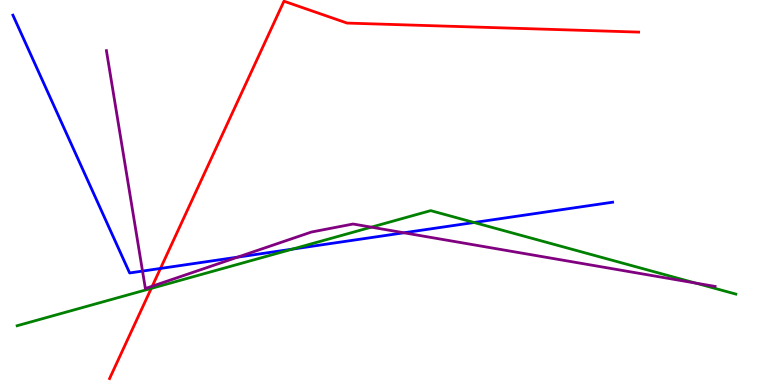[{'lines': ['blue', 'red'], 'intersections': [{'x': 2.07, 'y': 3.03}]}, {'lines': ['green', 'red'], 'intersections': [{'x': 1.95, 'y': 2.51}]}, {'lines': ['purple', 'red'], 'intersections': [{'x': 1.96, 'y': 2.57}]}, {'lines': ['blue', 'green'], 'intersections': [{'x': 3.77, 'y': 3.53}, {'x': 6.12, 'y': 4.22}]}, {'lines': ['blue', 'purple'], 'intersections': [{'x': 1.84, 'y': 2.96}, {'x': 3.07, 'y': 3.32}, {'x': 5.21, 'y': 3.95}]}, {'lines': ['green', 'purple'], 'intersections': [{'x': 4.79, 'y': 4.1}, {'x': 8.97, 'y': 2.65}]}]